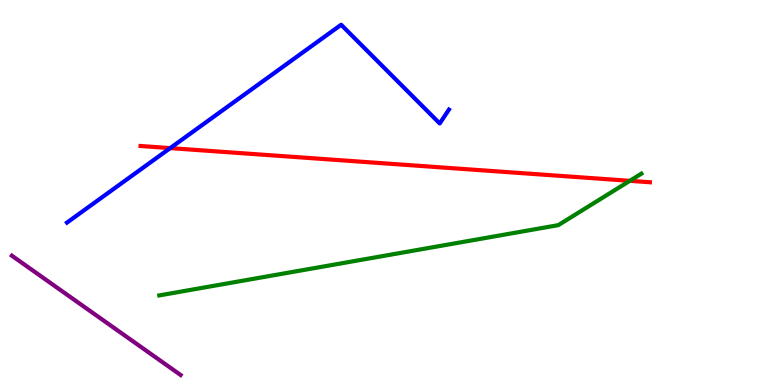[{'lines': ['blue', 'red'], 'intersections': [{'x': 2.2, 'y': 6.15}]}, {'lines': ['green', 'red'], 'intersections': [{'x': 8.13, 'y': 5.3}]}, {'lines': ['purple', 'red'], 'intersections': []}, {'lines': ['blue', 'green'], 'intersections': []}, {'lines': ['blue', 'purple'], 'intersections': []}, {'lines': ['green', 'purple'], 'intersections': []}]